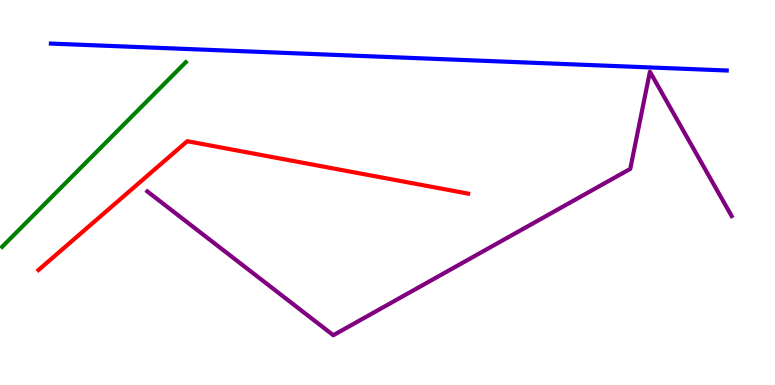[{'lines': ['blue', 'red'], 'intersections': []}, {'lines': ['green', 'red'], 'intersections': []}, {'lines': ['purple', 'red'], 'intersections': []}, {'lines': ['blue', 'green'], 'intersections': []}, {'lines': ['blue', 'purple'], 'intersections': []}, {'lines': ['green', 'purple'], 'intersections': []}]